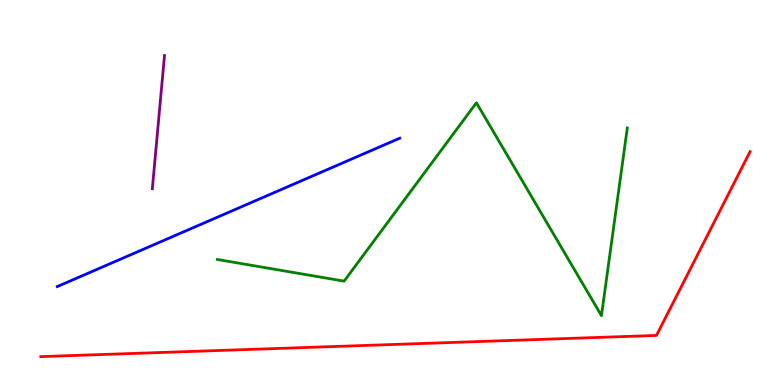[{'lines': ['blue', 'red'], 'intersections': []}, {'lines': ['green', 'red'], 'intersections': []}, {'lines': ['purple', 'red'], 'intersections': []}, {'lines': ['blue', 'green'], 'intersections': []}, {'lines': ['blue', 'purple'], 'intersections': []}, {'lines': ['green', 'purple'], 'intersections': []}]